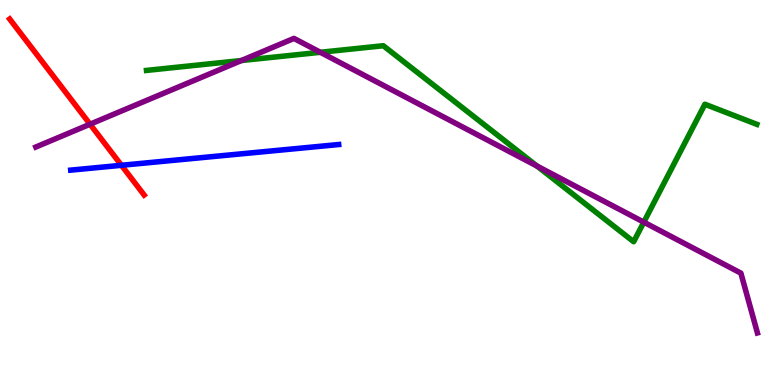[{'lines': ['blue', 'red'], 'intersections': [{'x': 1.57, 'y': 5.71}]}, {'lines': ['green', 'red'], 'intersections': []}, {'lines': ['purple', 'red'], 'intersections': [{'x': 1.16, 'y': 6.77}]}, {'lines': ['blue', 'green'], 'intersections': []}, {'lines': ['blue', 'purple'], 'intersections': []}, {'lines': ['green', 'purple'], 'intersections': [{'x': 3.12, 'y': 8.43}, {'x': 4.13, 'y': 8.64}, {'x': 6.93, 'y': 5.69}, {'x': 8.31, 'y': 4.23}]}]